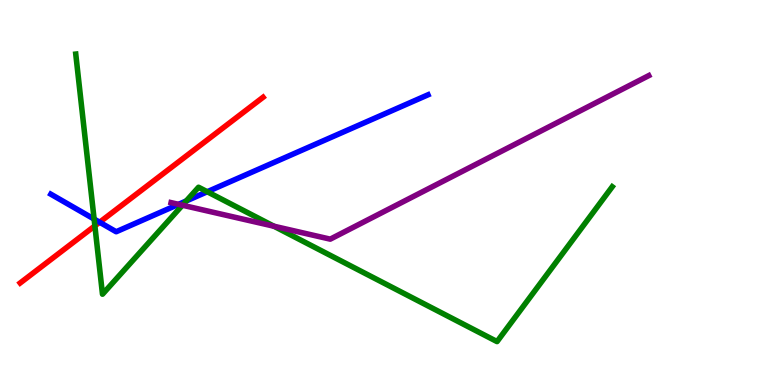[{'lines': ['blue', 'red'], 'intersections': [{'x': 1.29, 'y': 4.23}]}, {'lines': ['green', 'red'], 'intersections': [{'x': 1.22, 'y': 4.13}]}, {'lines': ['purple', 'red'], 'intersections': []}, {'lines': ['blue', 'green'], 'intersections': [{'x': 1.21, 'y': 4.31}, {'x': 2.4, 'y': 4.78}, {'x': 2.67, 'y': 5.02}]}, {'lines': ['blue', 'purple'], 'intersections': [{'x': 2.3, 'y': 4.69}]}, {'lines': ['green', 'purple'], 'intersections': [{'x': 2.35, 'y': 4.67}, {'x': 3.53, 'y': 4.12}]}]